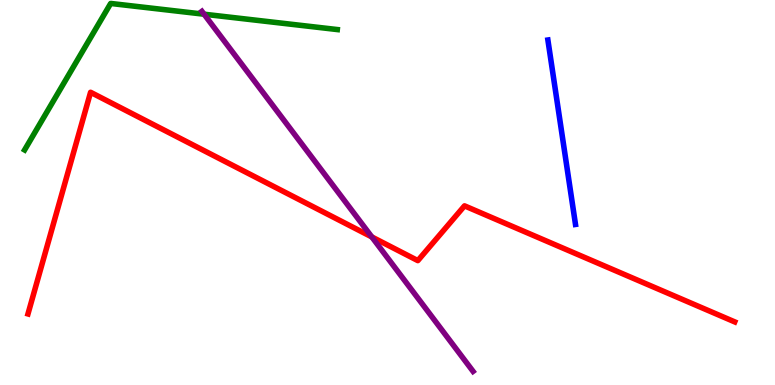[{'lines': ['blue', 'red'], 'intersections': []}, {'lines': ['green', 'red'], 'intersections': []}, {'lines': ['purple', 'red'], 'intersections': [{'x': 4.8, 'y': 3.85}]}, {'lines': ['blue', 'green'], 'intersections': []}, {'lines': ['blue', 'purple'], 'intersections': []}, {'lines': ['green', 'purple'], 'intersections': [{'x': 2.63, 'y': 9.63}]}]